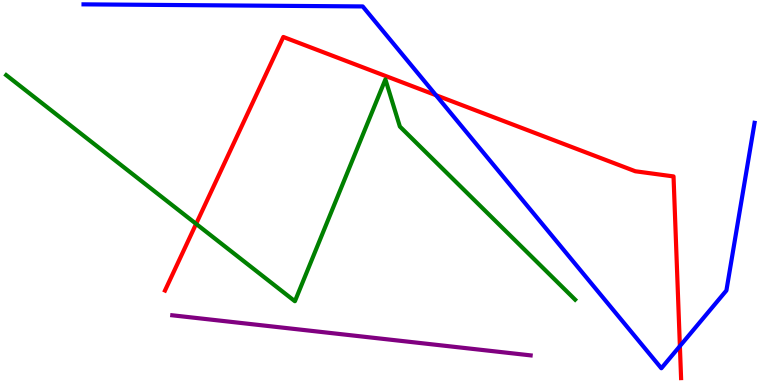[{'lines': ['blue', 'red'], 'intersections': [{'x': 5.63, 'y': 7.53}, {'x': 8.77, 'y': 1.01}]}, {'lines': ['green', 'red'], 'intersections': [{'x': 2.53, 'y': 4.19}]}, {'lines': ['purple', 'red'], 'intersections': []}, {'lines': ['blue', 'green'], 'intersections': []}, {'lines': ['blue', 'purple'], 'intersections': []}, {'lines': ['green', 'purple'], 'intersections': []}]